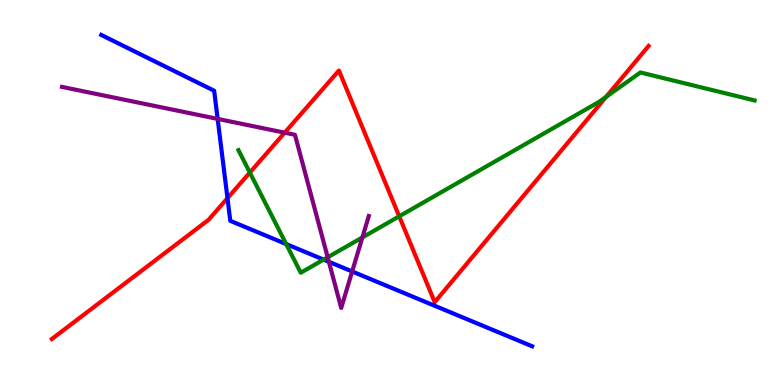[{'lines': ['blue', 'red'], 'intersections': [{'x': 2.94, 'y': 4.85}]}, {'lines': ['green', 'red'], 'intersections': [{'x': 3.22, 'y': 5.52}, {'x': 5.15, 'y': 4.38}, {'x': 7.82, 'y': 7.48}]}, {'lines': ['purple', 'red'], 'intersections': [{'x': 3.67, 'y': 6.55}]}, {'lines': ['blue', 'green'], 'intersections': [{'x': 3.69, 'y': 3.66}, {'x': 4.18, 'y': 3.26}]}, {'lines': ['blue', 'purple'], 'intersections': [{'x': 2.81, 'y': 6.91}, {'x': 4.24, 'y': 3.2}, {'x': 4.54, 'y': 2.95}]}, {'lines': ['green', 'purple'], 'intersections': [{'x': 4.23, 'y': 3.32}, {'x': 4.68, 'y': 3.83}]}]